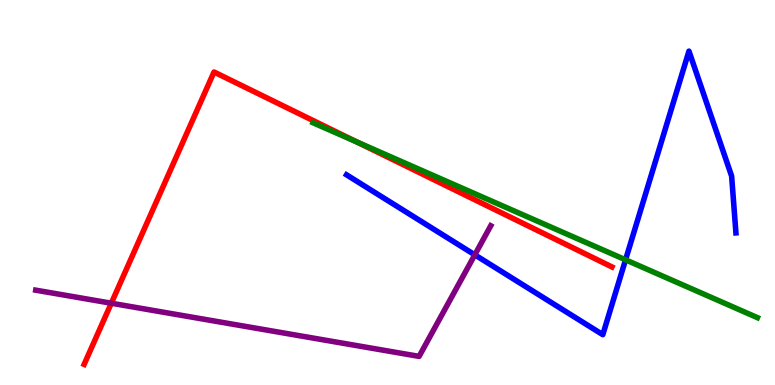[{'lines': ['blue', 'red'], 'intersections': []}, {'lines': ['green', 'red'], 'intersections': [{'x': 4.61, 'y': 6.31}]}, {'lines': ['purple', 'red'], 'intersections': [{'x': 1.44, 'y': 2.12}]}, {'lines': ['blue', 'green'], 'intersections': [{'x': 8.07, 'y': 3.25}]}, {'lines': ['blue', 'purple'], 'intersections': [{'x': 6.13, 'y': 3.38}]}, {'lines': ['green', 'purple'], 'intersections': []}]